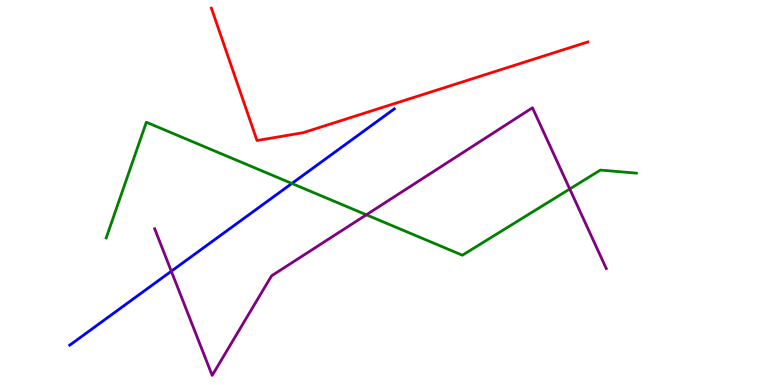[{'lines': ['blue', 'red'], 'intersections': []}, {'lines': ['green', 'red'], 'intersections': []}, {'lines': ['purple', 'red'], 'intersections': []}, {'lines': ['blue', 'green'], 'intersections': [{'x': 3.77, 'y': 5.23}]}, {'lines': ['blue', 'purple'], 'intersections': [{'x': 2.21, 'y': 2.96}]}, {'lines': ['green', 'purple'], 'intersections': [{'x': 4.73, 'y': 4.42}, {'x': 7.35, 'y': 5.09}]}]